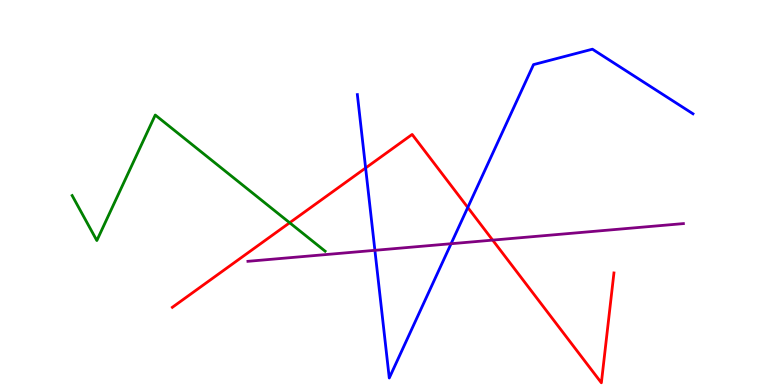[{'lines': ['blue', 'red'], 'intersections': [{'x': 4.72, 'y': 5.64}, {'x': 6.04, 'y': 4.61}]}, {'lines': ['green', 'red'], 'intersections': [{'x': 3.74, 'y': 4.21}]}, {'lines': ['purple', 'red'], 'intersections': [{'x': 6.36, 'y': 3.76}]}, {'lines': ['blue', 'green'], 'intersections': []}, {'lines': ['blue', 'purple'], 'intersections': [{'x': 4.84, 'y': 3.5}, {'x': 5.82, 'y': 3.67}]}, {'lines': ['green', 'purple'], 'intersections': []}]